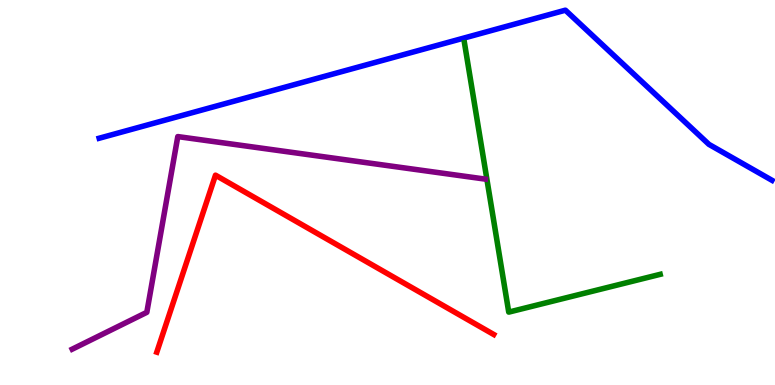[{'lines': ['blue', 'red'], 'intersections': []}, {'lines': ['green', 'red'], 'intersections': []}, {'lines': ['purple', 'red'], 'intersections': []}, {'lines': ['blue', 'green'], 'intersections': []}, {'lines': ['blue', 'purple'], 'intersections': []}, {'lines': ['green', 'purple'], 'intersections': []}]